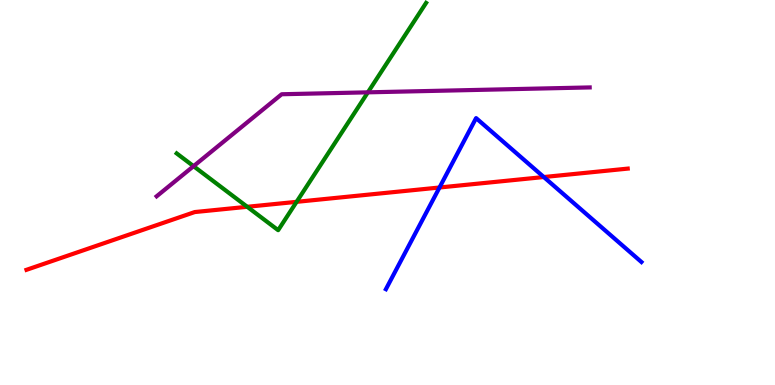[{'lines': ['blue', 'red'], 'intersections': [{'x': 5.67, 'y': 5.13}, {'x': 7.02, 'y': 5.4}]}, {'lines': ['green', 'red'], 'intersections': [{'x': 3.19, 'y': 4.63}, {'x': 3.83, 'y': 4.76}]}, {'lines': ['purple', 'red'], 'intersections': []}, {'lines': ['blue', 'green'], 'intersections': []}, {'lines': ['blue', 'purple'], 'intersections': []}, {'lines': ['green', 'purple'], 'intersections': [{'x': 2.5, 'y': 5.68}, {'x': 4.75, 'y': 7.6}]}]